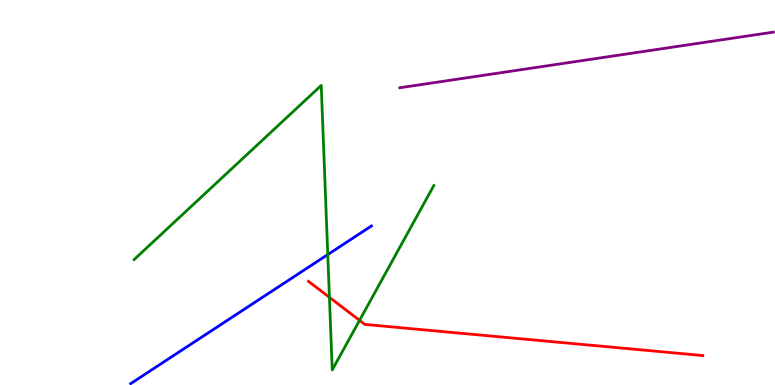[{'lines': ['blue', 'red'], 'intersections': []}, {'lines': ['green', 'red'], 'intersections': [{'x': 4.25, 'y': 2.28}, {'x': 4.64, 'y': 1.68}]}, {'lines': ['purple', 'red'], 'intersections': []}, {'lines': ['blue', 'green'], 'intersections': [{'x': 4.23, 'y': 3.39}]}, {'lines': ['blue', 'purple'], 'intersections': []}, {'lines': ['green', 'purple'], 'intersections': []}]